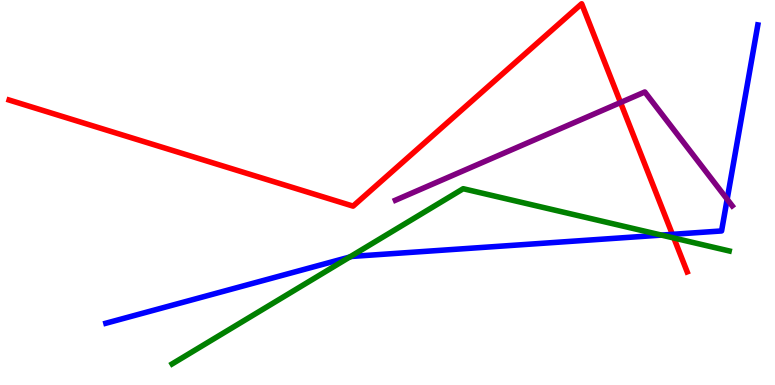[{'lines': ['blue', 'red'], 'intersections': [{'x': 8.68, 'y': 3.91}]}, {'lines': ['green', 'red'], 'intersections': [{'x': 8.69, 'y': 3.82}]}, {'lines': ['purple', 'red'], 'intersections': [{'x': 8.01, 'y': 7.34}]}, {'lines': ['blue', 'green'], 'intersections': [{'x': 4.51, 'y': 3.32}, {'x': 8.53, 'y': 3.89}]}, {'lines': ['blue', 'purple'], 'intersections': [{'x': 9.38, 'y': 4.83}]}, {'lines': ['green', 'purple'], 'intersections': []}]